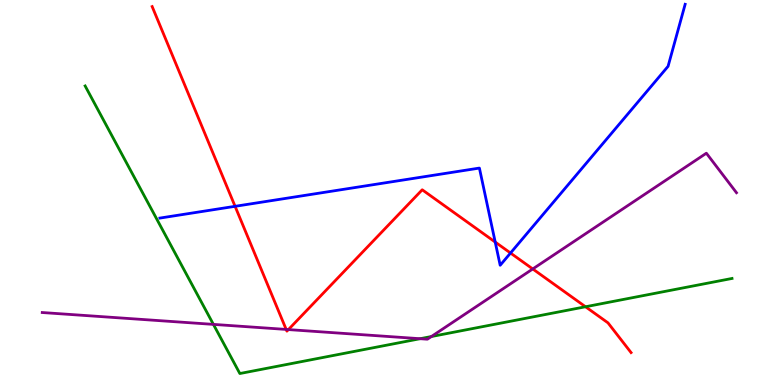[{'lines': ['blue', 'red'], 'intersections': [{'x': 3.03, 'y': 4.64}, {'x': 6.39, 'y': 3.71}, {'x': 6.59, 'y': 3.43}]}, {'lines': ['green', 'red'], 'intersections': [{'x': 7.56, 'y': 2.03}]}, {'lines': ['purple', 'red'], 'intersections': [{'x': 3.69, 'y': 1.44}, {'x': 3.72, 'y': 1.44}, {'x': 6.87, 'y': 3.01}]}, {'lines': ['blue', 'green'], 'intersections': []}, {'lines': ['blue', 'purple'], 'intersections': []}, {'lines': ['green', 'purple'], 'intersections': [{'x': 2.75, 'y': 1.57}, {'x': 5.42, 'y': 1.2}, {'x': 5.57, 'y': 1.26}]}]